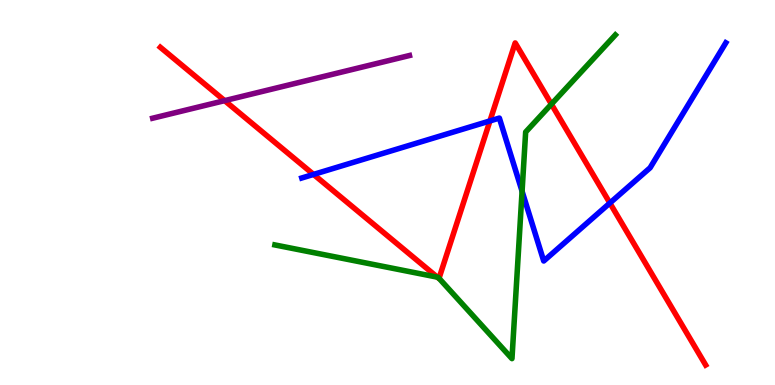[{'lines': ['blue', 'red'], 'intersections': [{'x': 4.05, 'y': 5.47}, {'x': 6.32, 'y': 6.86}, {'x': 7.87, 'y': 4.73}]}, {'lines': ['green', 'red'], 'intersections': [{'x': 5.64, 'y': 2.8}, {'x': 5.66, 'y': 2.77}, {'x': 7.11, 'y': 7.29}]}, {'lines': ['purple', 'red'], 'intersections': [{'x': 2.9, 'y': 7.39}]}, {'lines': ['blue', 'green'], 'intersections': [{'x': 6.74, 'y': 5.03}]}, {'lines': ['blue', 'purple'], 'intersections': []}, {'lines': ['green', 'purple'], 'intersections': []}]